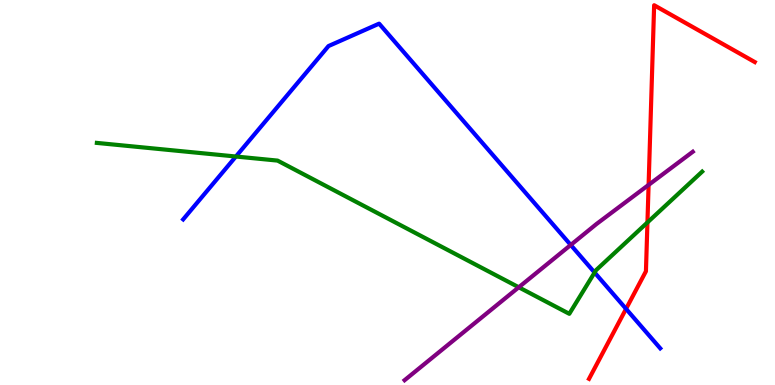[{'lines': ['blue', 'red'], 'intersections': [{'x': 8.08, 'y': 1.98}]}, {'lines': ['green', 'red'], 'intersections': [{'x': 8.35, 'y': 4.22}]}, {'lines': ['purple', 'red'], 'intersections': [{'x': 8.37, 'y': 5.2}]}, {'lines': ['blue', 'green'], 'intersections': [{'x': 3.04, 'y': 5.93}, {'x': 7.67, 'y': 2.92}]}, {'lines': ['blue', 'purple'], 'intersections': [{'x': 7.36, 'y': 3.64}]}, {'lines': ['green', 'purple'], 'intersections': [{'x': 6.69, 'y': 2.54}]}]